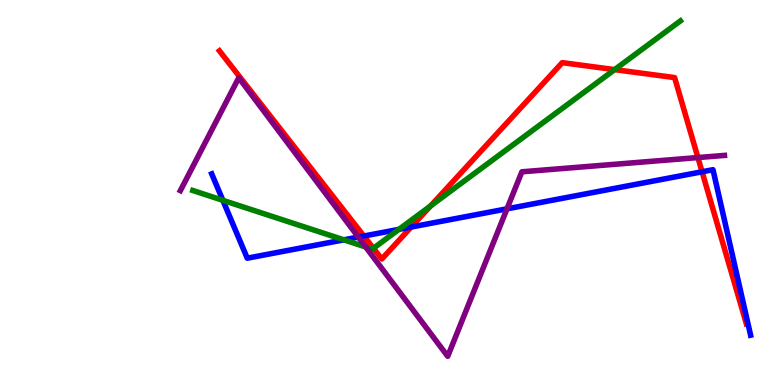[{'lines': ['blue', 'red'], 'intersections': [{'x': 4.69, 'y': 3.87}, {'x': 5.31, 'y': 4.1}, {'x': 9.06, 'y': 5.54}]}, {'lines': ['green', 'red'], 'intersections': [{'x': 4.82, 'y': 3.55}, {'x': 5.56, 'y': 4.65}, {'x': 7.93, 'y': 8.19}]}, {'lines': ['purple', 'red'], 'intersections': [{'x': 9.01, 'y': 5.91}]}, {'lines': ['blue', 'green'], 'intersections': [{'x': 2.88, 'y': 4.8}, {'x': 4.44, 'y': 3.77}, {'x': 5.15, 'y': 4.04}]}, {'lines': ['blue', 'purple'], 'intersections': [{'x': 4.62, 'y': 3.84}, {'x': 6.54, 'y': 4.58}]}, {'lines': ['green', 'purple'], 'intersections': [{'x': 4.72, 'y': 3.58}]}]